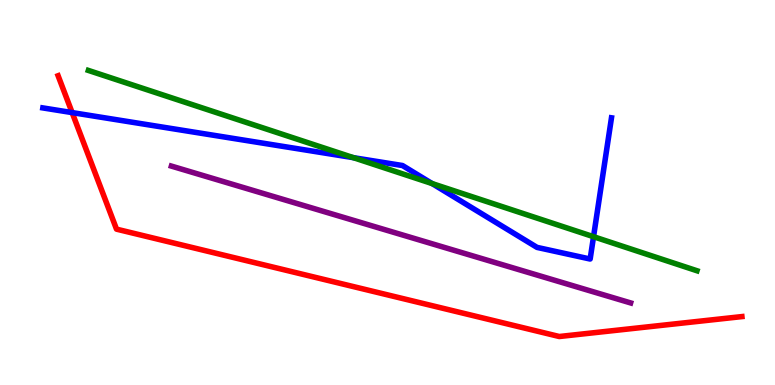[{'lines': ['blue', 'red'], 'intersections': [{'x': 0.931, 'y': 7.08}]}, {'lines': ['green', 'red'], 'intersections': []}, {'lines': ['purple', 'red'], 'intersections': []}, {'lines': ['blue', 'green'], 'intersections': [{'x': 4.56, 'y': 5.9}, {'x': 5.58, 'y': 5.23}, {'x': 7.66, 'y': 3.85}]}, {'lines': ['blue', 'purple'], 'intersections': []}, {'lines': ['green', 'purple'], 'intersections': []}]